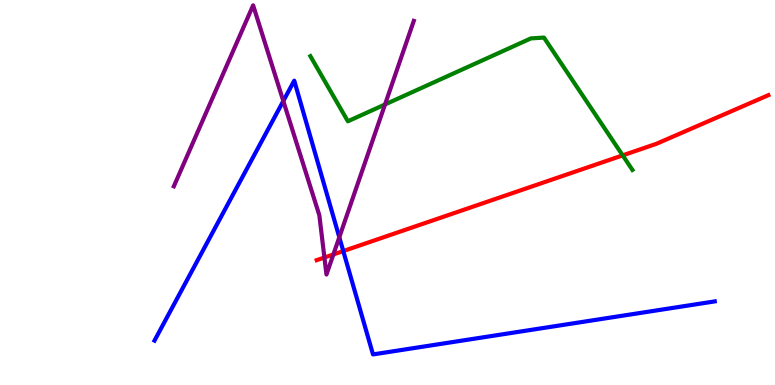[{'lines': ['blue', 'red'], 'intersections': [{'x': 4.43, 'y': 3.48}]}, {'lines': ['green', 'red'], 'intersections': [{'x': 8.03, 'y': 5.96}]}, {'lines': ['purple', 'red'], 'intersections': [{'x': 4.19, 'y': 3.31}, {'x': 4.3, 'y': 3.39}]}, {'lines': ['blue', 'green'], 'intersections': []}, {'lines': ['blue', 'purple'], 'intersections': [{'x': 3.66, 'y': 7.38}, {'x': 4.38, 'y': 3.84}]}, {'lines': ['green', 'purple'], 'intersections': [{'x': 4.97, 'y': 7.29}]}]